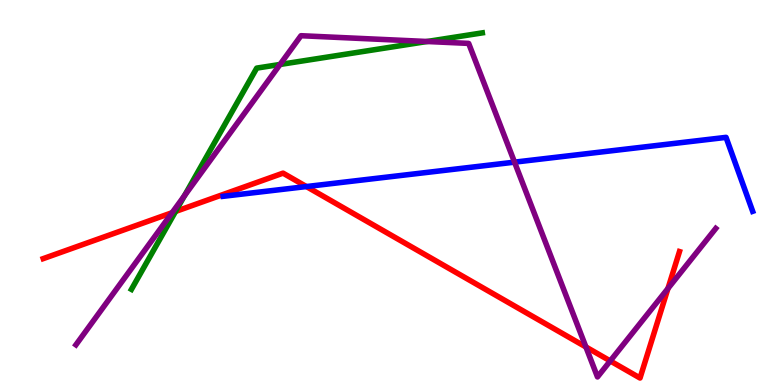[{'lines': ['blue', 'red'], 'intersections': [{'x': 3.95, 'y': 5.15}]}, {'lines': ['green', 'red'], 'intersections': [{'x': 2.27, 'y': 4.51}]}, {'lines': ['purple', 'red'], 'intersections': [{'x': 2.22, 'y': 4.48}, {'x': 7.56, 'y': 0.988}, {'x': 7.87, 'y': 0.625}, {'x': 8.62, 'y': 2.51}]}, {'lines': ['blue', 'green'], 'intersections': []}, {'lines': ['blue', 'purple'], 'intersections': [{'x': 6.64, 'y': 5.79}]}, {'lines': ['green', 'purple'], 'intersections': [{'x': 2.38, 'y': 4.92}, {'x': 3.61, 'y': 8.33}, {'x': 5.51, 'y': 8.92}]}]